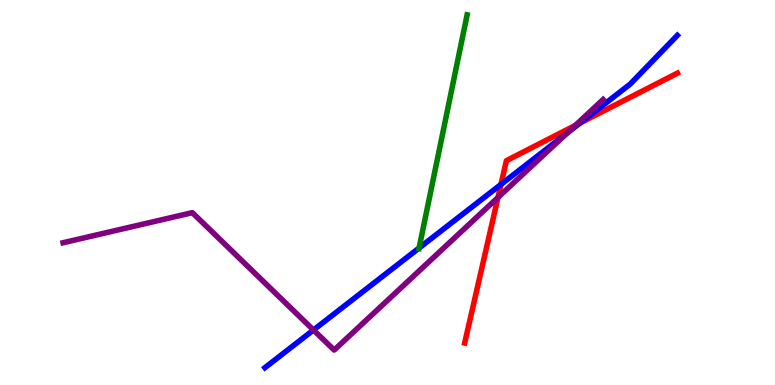[{'lines': ['blue', 'red'], 'intersections': [{'x': 6.46, 'y': 5.21}, {'x': 7.49, 'y': 6.81}]}, {'lines': ['green', 'red'], 'intersections': []}, {'lines': ['purple', 'red'], 'intersections': [{'x': 6.43, 'y': 4.87}, {'x': 7.42, 'y': 6.74}]}, {'lines': ['blue', 'green'], 'intersections': [{'x': 5.41, 'y': 3.56}]}, {'lines': ['blue', 'purple'], 'intersections': [{'x': 4.04, 'y': 1.43}, {'x': 7.32, 'y': 6.54}]}, {'lines': ['green', 'purple'], 'intersections': []}]